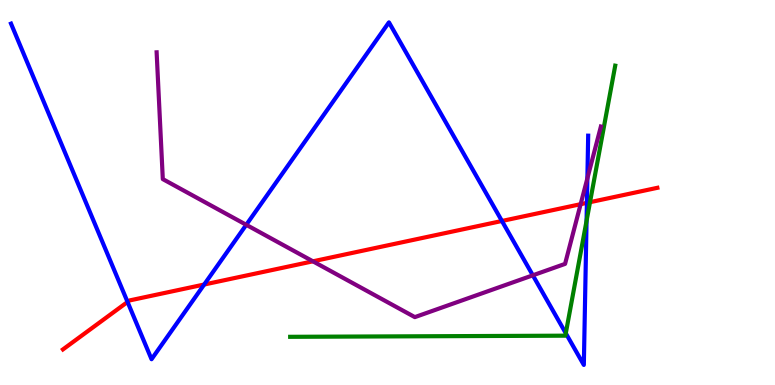[{'lines': ['blue', 'red'], 'intersections': [{'x': 1.65, 'y': 2.16}, {'x': 2.63, 'y': 2.61}, {'x': 6.48, 'y': 4.26}, {'x': 7.57, 'y': 4.73}]}, {'lines': ['green', 'red'], 'intersections': [{'x': 7.61, 'y': 4.75}]}, {'lines': ['purple', 'red'], 'intersections': [{'x': 4.04, 'y': 3.21}, {'x': 7.49, 'y': 4.7}]}, {'lines': ['blue', 'green'], 'intersections': [{'x': 7.3, 'y': 1.34}, {'x': 7.57, 'y': 4.27}]}, {'lines': ['blue', 'purple'], 'intersections': [{'x': 3.18, 'y': 4.16}, {'x': 6.88, 'y': 2.85}, {'x': 7.58, 'y': 5.37}]}, {'lines': ['green', 'purple'], 'intersections': []}]